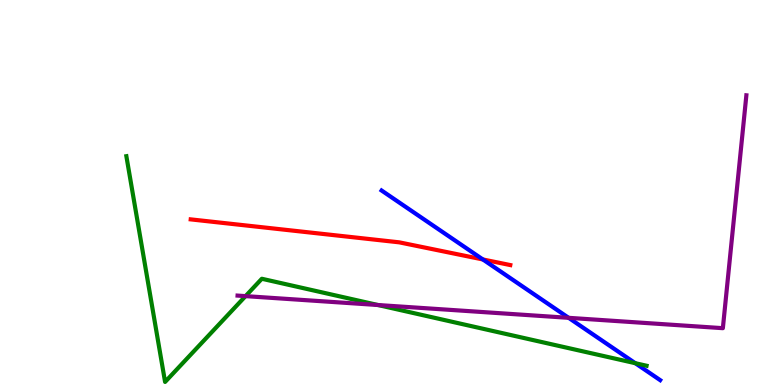[{'lines': ['blue', 'red'], 'intersections': [{'x': 6.23, 'y': 3.26}]}, {'lines': ['green', 'red'], 'intersections': []}, {'lines': ['purple', 'red'], 'intersections': []}, {'lines': ['blue', 'green'], 'intersections': [{'x': 8.2, 'y': 0.567}]}, {'lines': ['blue', 'purple'], 'intersections': [{'x': 7.34, 'y': 1.74}]}, {'lines': ['green', 'purple'], 'intersections': [{'x': 3.17, 'y': 2.31}, {'x': 4.88, 'y': 2.08}]}]